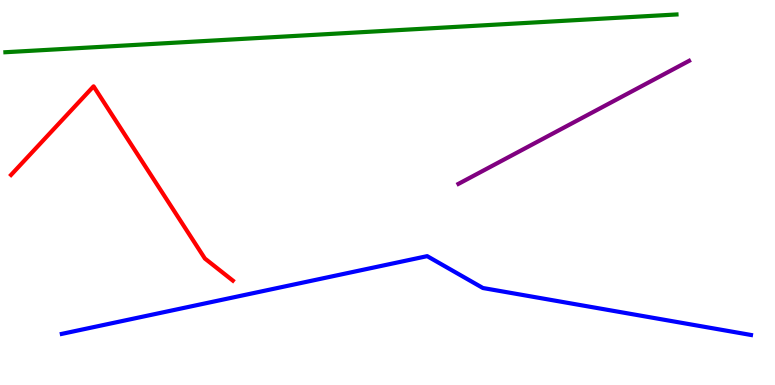[{'lines': ['blue', 'red'], 'intersections': []}, {'lines': ['green', 'red'], 'intersections': []}, {'lines': ['purple', 'red'], 'intersections': []}, {'lines': ['blue', 'green'], 'intersections': []}, {'lines': ['blue', 'purple'], 'intersections': []}, {'lines': ['green', 'purple'], 'intersections': []}]